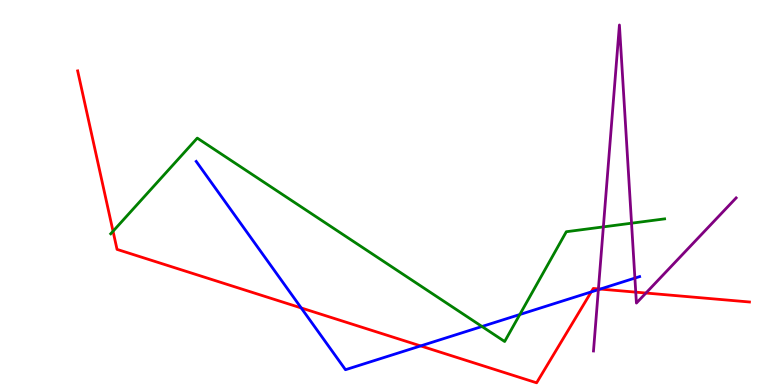[{'lines': ['blue', 'red'], 'intersections': [{'x': 3.89, 'y': 2.0}, {'x': 5.43, 'y': 1.02}, {'x': 7.63, 'y': 2.42}, {'x': 7.74, 'y': 2.49}]}, {'lines': ['green', 'red'], 'intersections': [{'x': 1.46, 'y': 3.99}]}, {'lines': ['purple', 'red'], 'intersections': [{'x': 7.72, 'y': 2.5}, {'x': 8.2, 'y': 2.41}, {'x': 8.33, 'y': 2.39}]}, {'lines': ['blue', 'green'], 'intersections': [{'x': 6.22, 'y': 1.52}, {'x': 6.71, 'y': 1.83}]}, {'lines': ['blue', 'purple'], 'intersections': [{'x': 7.72, 'y': 2.48}, {'x': 8.19, 'y': 2.78}]}, {'lines': ['green', 'purple'], 'intersections': [{'x': 7.79, 'y': 4.11}, {'x': 8.15, 'y': 4.2}]}]